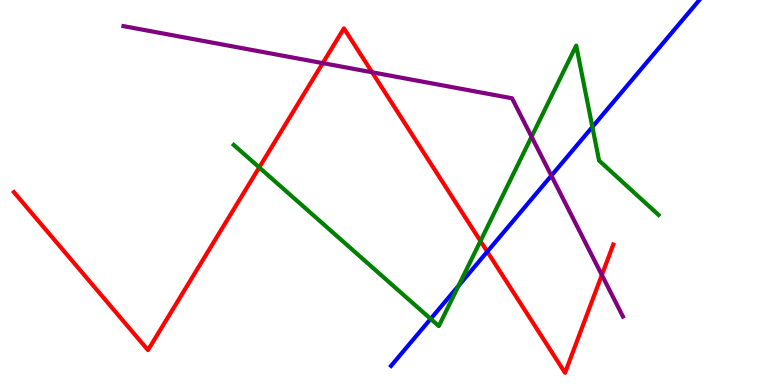[{'lines': ['blue', 'red'], 'intersections': [{'x': 6.29, 'y': 3.46}]}, {'lines': ['green', 'red'], 'intersections': [{'x': 3.34, 'y': 5.65}, {'x': 6.2, 'y': 3.74}]}, {'lines': ['purple', 'red'], 'intersections': [{'x': 4.16, 'y': 8.36}, {'x': 4.8, 'y': 8.12}, {'x': 7.77, 'y': 2.86}]}, {'lines': ['blue', 'green'], 'intersections': [{'x': 5.56, 'y': 1.72}, {'x': 5.92, 'y': 2.58}, {'x': 7.64, 'y': 6.7}]}, {'lines': ['blue', 'purple'], 'intersections': [{'x': 7.11, 'y': 5.44}]}, {'lines': ['green', 'purple'], 'intersections': [{'x': 6.86, 'y': 6.45}]}]